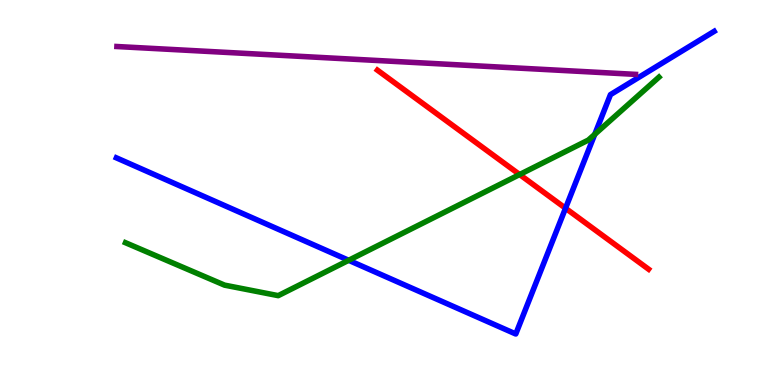[{'lines': ['blue', 'red'], 'intersections': [{'x': 7.3, 'y': 4.59}]}, {'lines': ['green', 'red'], 'intersections': [{'x': 6.7, 'y': 5.47}]}, {'lines': ['purple', 'red'], 'intersections': []}, {'lines': ['blue', 'green'], 'intersections': [{'x': 4.5, 'y': 3.24}, {'x': 7.67, 'y': 6.51}]}, {'lines': ['blue', 'purple'], 'intersections': []}, {'lines': ['green', 'purple'], 'intersections': []}]